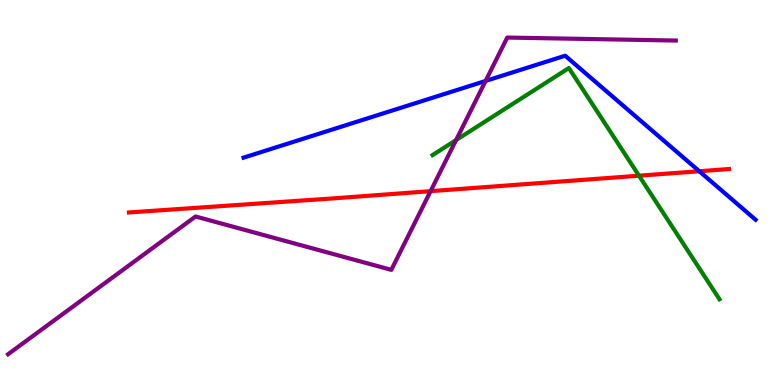[{'lines': ['blue', 'red'], 'intersections': [{'x': 9.02, 'y': 5.55}]}, {'lines': ['green', 'red'], 'intersections': [{'x': 8.25, 'y': 5.44}]}, {'lines': ['purple', 'red'], 'intersections': [{'x': 5.56, 'y': 5.03}]}, {'lines': ['blue', 'green'], 'intersections': []}, {'lines': ['blue', 'purple'], 'intersections': [{'x': 6.27, 'y': 7.9}]}, {'lines': ['green', 'purple'], 'intersections': [{'x': 5.88, 'y': 6.36}]}]